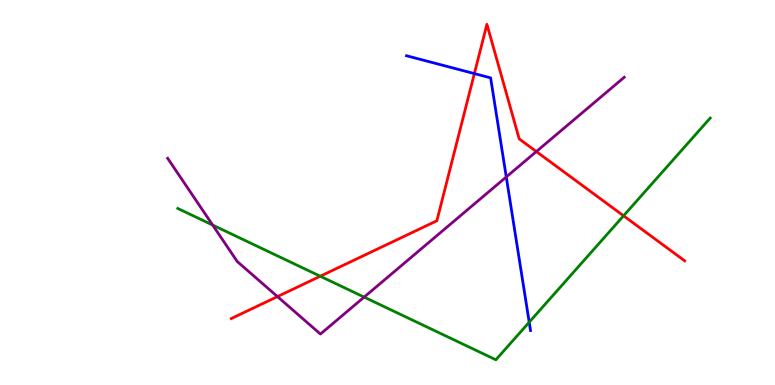[{'lines': ['blue', 'red'], 'intersections': [{'x': 6.12, 'y': 8.09}]}, {'lines': ['green', 'red'], 'intersections': [{'x': 4.13, 'y': 2.82}, {'x': 8.05, 'y': 4.4}]}, {'lines': ['purple', 'red'], 'intersections': [{'x': 3.58, 'y': 2.3}, {'x': 6.92, 'y': 6.06}]}, {'lines': ['blue', 'green'], 'intersections': [{'x': 6.83, 'y': 1.63}]}, {'lines': ['blue', 'purple'], 'intersections': [{'x': 6.53, 'y': 5.4}]}, {'lines': ['green', 'purple'], 'intersections': [{'x': 2.74, 'y': 4.15}, {'x': 4.7, 'y': 2.28}]}]